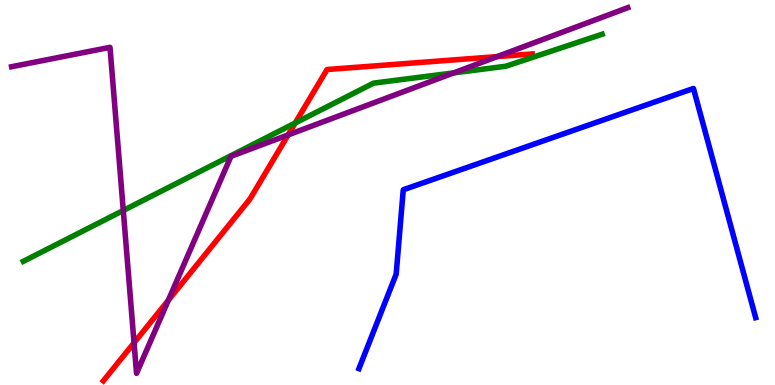[{'lines': ['blue', 'red'], 'intersections': []}, {'lines': ['green', 'red'], 'intersections': [{'x': 3.81, 'y': 6.81}]}, {'lines': ['purple', 'red'], 'intersections': [{'x': 1.73, 'y': 1.1}, {'x': 2.17, 'y': 2.2}, {'x': 3.72, 'y': 6.5}, {'x': 6.42, 'y': 8.53}]}, {'lines': ['blue', 'green'], 'intersections': []}, {'lines': ['blue', 'purple'], 'intersections': []}, {'lines': ['green', 'purple'], 'intersections': [{'x': 1.59, 'y': 4.53}, {'x': 5.85, 'y': 8.11}]}]